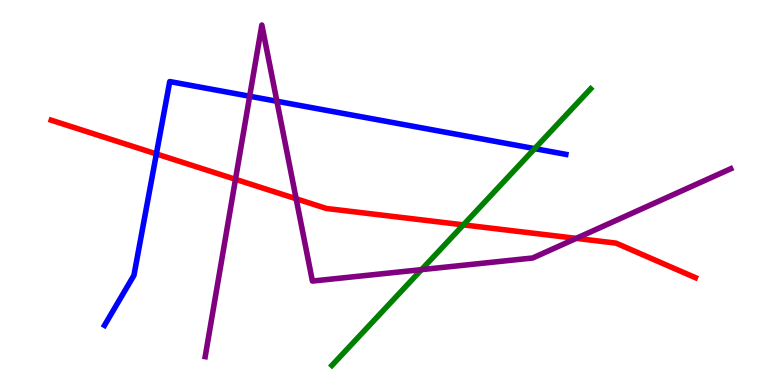[{'lines': ['blue', 'red'], 'intersections': [{'x': 2.02, 'y': 6.0}]}, {'lines': ['green', 'red'], 'intersections': [{'x': 5.98, 'y': 4.16}]}, {'lines': ['purple', 'red'], 'intersections': [{'x': 3.04, 'y': 5.34}, {'x': 3.82, 'y': 4.84}, {'x': 7.44, 'y': 3.81}]}, {'lines': ['blue', 'green'], 'intersections': [{'x': 6.9, 'y': 6.14}]}, {'lines': ['blue', 'purple'], 'intersections': [{'x': 3.22, 'y': 7.5}, {'x': 3.57, 'y': 7.37}]}, {'lines': ['green', 'purple'], 'intersections': [{'x': 5.44, 'y': 3.0}]}]